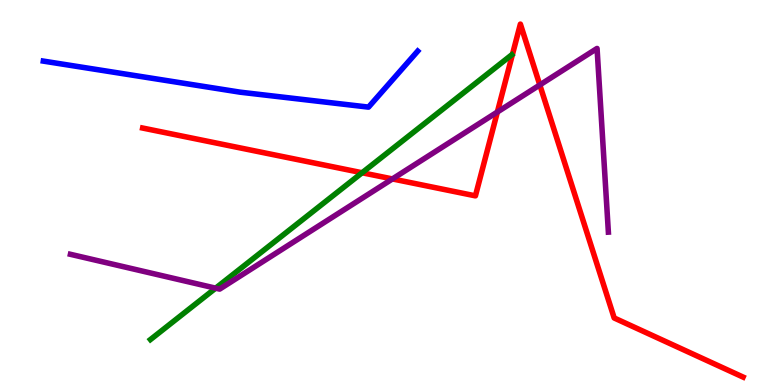[{'lines': ['blue', 'red'], 'intersections': []}, {'lines': ['green', 'red'], 'intersections': [{'x': 4.67, 'y': 5.51}]}, {'lines': ['purple', 'red'], 'intersections': [{'x': 5.06, 'y': 5.35}, {'x': 6.42, 'y': 7.09}, {'x': 6.97, 'y': 7.79}]}, {'lines': ['blue', 'green'], 'intersections': []}, {'lines': ['blue', 'purple'], 'intersections': []}, {'lines': ['green', 'purple'], 'intersections': [{'x': 2.78, 'y': 2.52}]}]